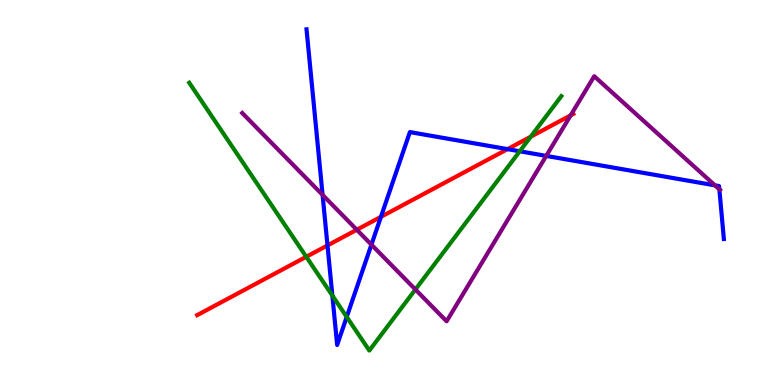[{'lines': ['blue', 'red'], 'intersections': [{'x': 4.23, 'y': 3.63}, {'x': 4.92, 'y': 4.37}, {'x': 6.55, 'y': 6.13}]}, {'lines': ['green', 'red'], 'intersections': [{'x': 3.95, 'y': 3.33}, {'x': 6.85, 'y': 6.45}]}, {'lines': ['purple', 'red'], 'intersections': [{'x': 4.6, 'y': 4.03}, {'x': 7.36, 'y': 7.0}]}, {'lines': ['blue', 'green'], 'intersections': [{'x': 4.29, 'y': 2.32}, {'x': 4.47, 'y': 1.77}, {'x': 6.71, 'y': 6.07}]}, {'lines': ['blue', 'purple'], 'intersections': [{'x': 4.16, 'y': 4.94}, {'x': 4.79, 'y': 3.65}, {'x': 7.05, 'y': 5.95}, {'x': 9.23, 'y': 5.19}, {'x': 9.28, 'y': 5.08}]}, {'lines': ['green', 'purple'], 'intersections': [{'x': 5.36, 'y': 2.48}]}]